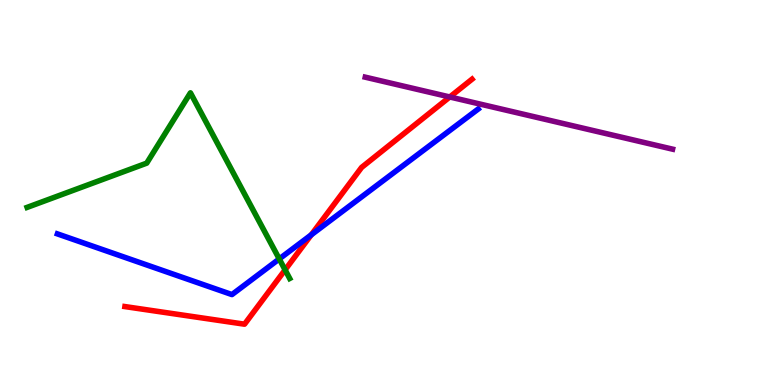[{'lines': ['blue', 'red'], 'intersections': [{'x': 4.02, 'y': 3.9}]}, {'lines': ['green', 'red'], 'intersections': [{'x': 3.68, 'y': 2.99}]}, {'lines': ['purple', 'red'], 'intersections': [{'x': 5.8, 'y': 7.48}]}, {'lines': ['blue', 'green'], 'intersections': [{'x': 3.6, 'y': 3.27}]}, {'lines': ['blue', 'purple'], 'intersections': []}, {'lines': ['green', 'purple'], 'intersections': []}]